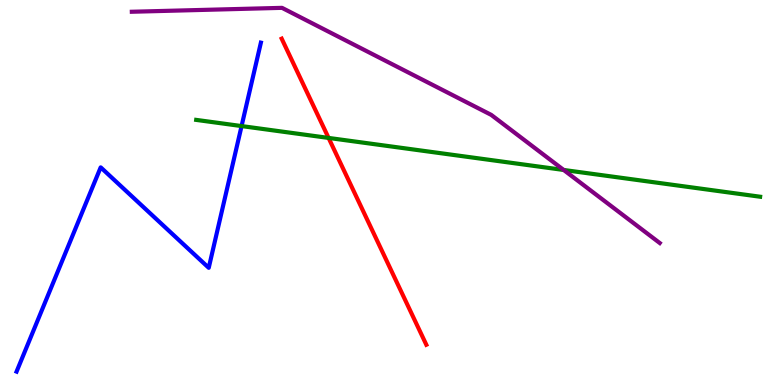[{'lines': ['blue', 'red'], 'intersections': []}, {'lines': ['green', 'red'], 'intersections': [{'x': 4.24, 'y': 6.42}]}, {'lines': ['purple', 'red'], 'intersections': []}, {'lines': ['blue', 'green'], 'intersections': [{'x': 3.12, 'y': 6.73}]}, {'lines': ['blue', 'purple'], 'intersections': []}, {'lines': ['green', 'purple'], 'intersections': [{'x': 7.27, 'y': 5.59}]}]